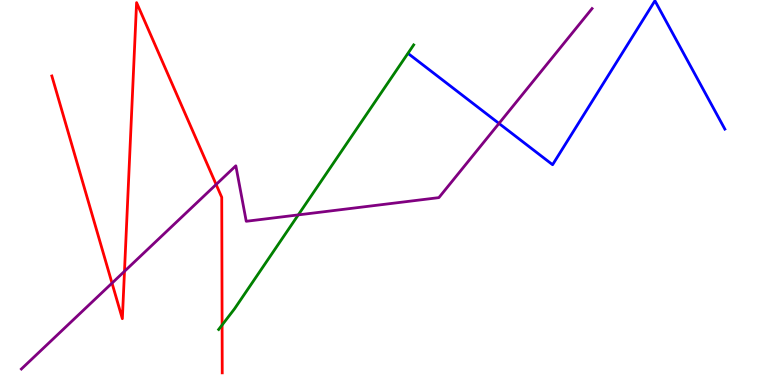[{'lines': ['blue', 'red'], 'intersections': []}, {'lines': ['green', 'red'], 'intersections': [{'x': 2.87, 'y': 1.56}]}, {'lines': ['purple', 'red'], 'intersections': [{'x': 1.45, 'y': 2.65}, {'x': 1.61, 'y': 2.95}, {'x': 2.79, 'y': 5.21}]}, {'lines': ['blue', 'green'], 'intersections': []}, {'lines': ['blue', 'purple'], 'intersections': [{'x': 6.44, 'y': 6.79}]}, {'lines': ['green', 'purple'], 'intersections': [{'x': 3.85, 'y': 4.42}]}]